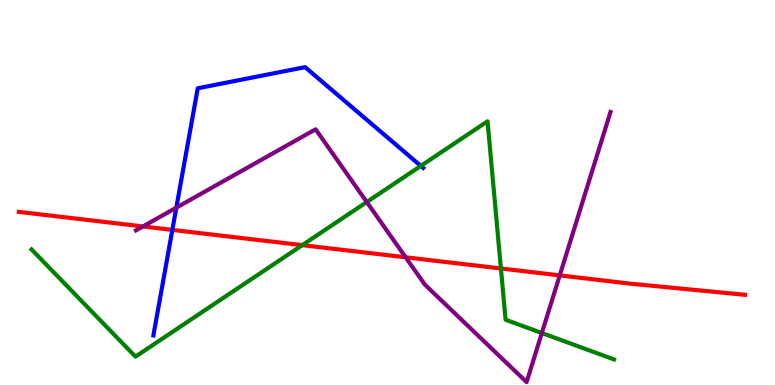[{'lines': ['blue', 'red'], 'intersections': [{'x': 2.22, 'y': 4.03}]}, {'lines': ['green', 'red'], 'intersections': [{'x': 3.9, 'y': 3.63}, {'x': 6.46, 'y': 3.03}]}, {'lines': ['purple', 'red'], 'intersections': [{'x': 1.84, 'y': 4.12}, {'x': 5.23, 'y': 3.32}, {'x': 7.22, 'y': 2.85}]}, {'lines': ['blue', 'green'], 'intersections': [{'x': 5.43, 'y': 5.69}]}, {'lines': ['blue', 'purple'], 'intersections': [{'x': 2.28, 'y': 4.61}]}, {'lines': ['green', 'purple'], 'intersections': [{'x': 4.73, 'y': 4.75}, {'x': 6.99, 'y': 1.35}]}]